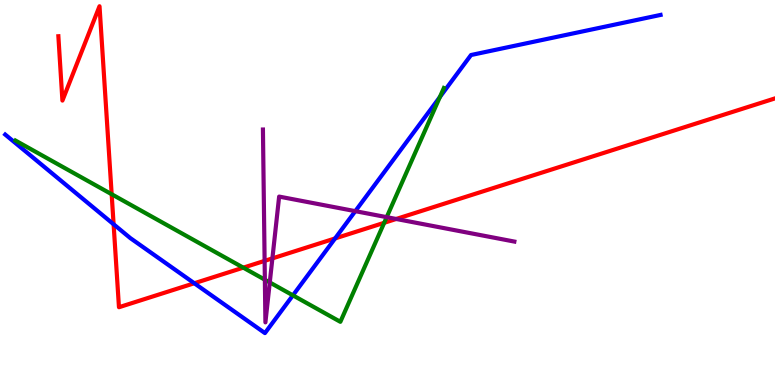[{'lines': ['blue', 'red'], 'intersections': [{'x': 1.47, 'y': 4.18}, {'x': 2.51, 'y': 2.64}, {'x': 4.32, 'y': 3.81}]}, {'lines': ['green', 'red'], 'intersections': [{'x': 1.44, 'y': 4.96}, {'x': 3.14, 'y': 3.05}, {'x': 4.96, 'y': 4.21}]}, {'lines': ['purple', 'red'], 'intersections': [{'x': 3.41, 'y': 3.22}, {'x': 3.51, 'y': 3.29}, {'x': 5.11, 'y': 4.31}]}, {'lines': ['blue', 'green'], 'intersections': [{'x': 3.78, 'y': 2.33}, {'x': 5.68, 'y': 7.48}]}, {'lines': ['blue', 'purple'], 'intersections': [{'x': 4.58, 'y': 4.52}]}, {'lines': ['green', 'purple'], 'intersections': [{'x': 3.42, 'y': 2.74}, {'x': 3.48, 'y': 2.66}, {'x': 4.99, 'y': 4.36}]}]